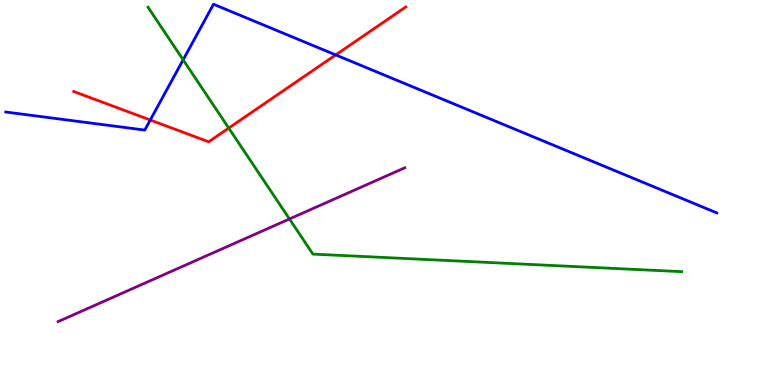[{'lines': ['blue', 'red'], 'intersections': [{'x': 1.94, 'y': 6.88}, {'x': 4.33, 'y': 8.57}]}, {'lines': ['green', 'red'], 'intersections': [{'x': 2.95, 'y': 6.67}]}, {'lines': ['purple', 'red'], 'intersections': []}, {'lines': ['blue', 'green'], 'intersections': [{'x': 2.36, 'y': 8.45}]}, {'lines': ['blue', 'purple'], 'intersections': []}, {'lines': ['green', 'purple'], 'intersections': [{'x': 3.73, 'y': 4.31}]}]